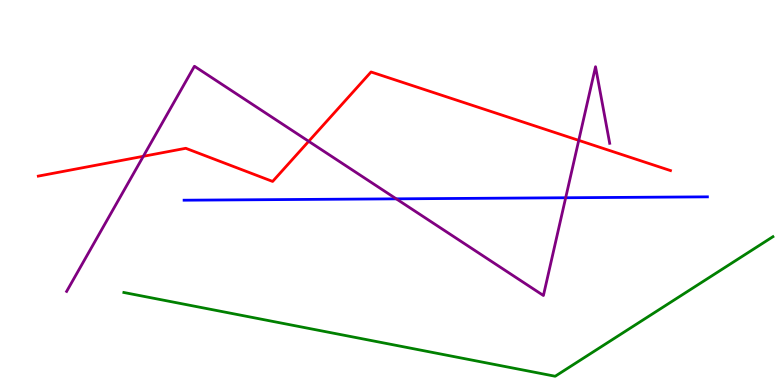[{'lines': ['blue', 'red'], 'intersections': []}, {'lines': ['green', 'red'], 'intersections': []}, {'lines': ['purple', 'red'], 'intersections': [{'x': 1.85, 'y': 5.94}, {'x': 3.98, 'y': 6.33}, {'x': 7.47, 'y': 6.35}]}, {'lines': ['blue', 'green'], 'intersections': []}, {'lines': ['blue', 'purple'], 'intersections': [{'x': 5.11, 'y': 4.84}, {'x': 7.3, 'y': 4.86}]}, {'lines': ['green', 'purple'], 'intersections': []}]